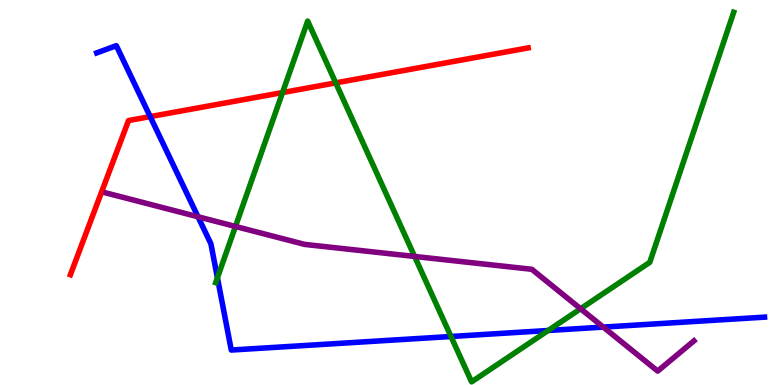[{'lines': ['blue', 'red'], 'intersections': [{'x': 1.94, 'y': 6.97}]}, {'lines': ['green', 'red'], 'intersections': [{'x': 3.65, 'y': 7.6}, {'x': 4.33, 'y': 7.85}]}, {'lines': ['purple', 'red'], 'intersections': []}, {'lines': ['blue', 'green'], 'intersections': [{'x': 2.81, 'y': 2.79}, {'x': 5.82, 'y': 1.26}, {'x': 7.07, 'y': 1.42}]}, {'lines': ['blue', 'purple'], 'intersections': [{'x': 2.55, 'y': 4.37}, {'x': 7.78, 'y': 1.5}]}, {'lines': ['green', 'purple'], 'intersections': [{'x': 3.04, 'y': 4.12}, {'x': 5.35, 'y': 3.34}, {'x': 7.49, 'y': 1.98}]}]